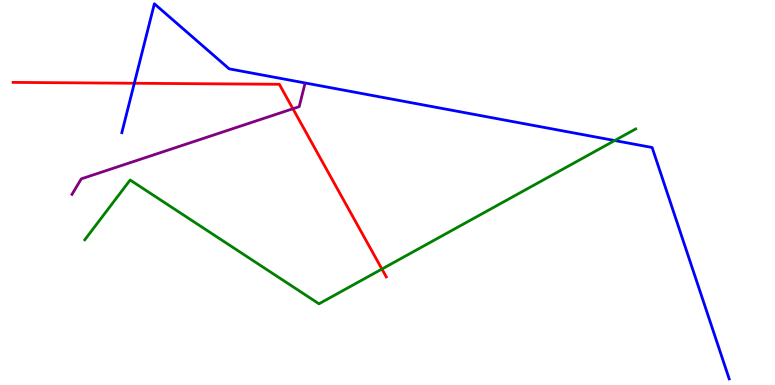[{'lines': ['blue', 'red'], 'intersections': [{'x': 1.73, 'y': 7.84}]}, {'lines': ['green', 'red'], 'intersections': [{'x': 4.93, 'y': 3.01}]}, {'lines': ['purple', 'red'], 'intersections': [{'x': 3.78, 'y': 7.18}]}, {'lines': ['blue', 'green'], 'intersections': [{'x': 7.93, 'y': 6.35}]}, {'lines': ['blue', 'purple'], 'intersections': []}, {'lines': ['green', 'purple'], 'intersections': []}]